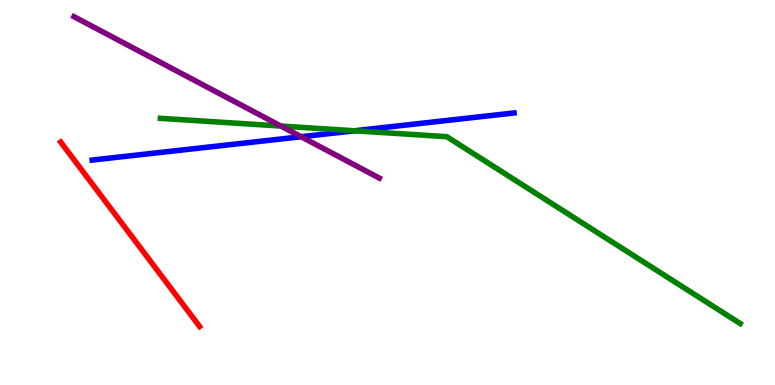[{'lines': ['blue', 'red'], 'intersections': []}, {'lines': ['green', 'red'], 'intersections': []}, {'lines': ['purple', 'red'], 'intersections': []}, {'lines': ['blue', 'green'], 'intersections': [{'x': 4.57, 'y': 6.6}]}, {'lines': ['blue', 'purple'], 'intersections': [{'x': 3.89, 'y': 6.45}]}, {'lines': ['green', 'purple'], 'intersections': [{'x': 3.62, 'y': 6.73}]}]